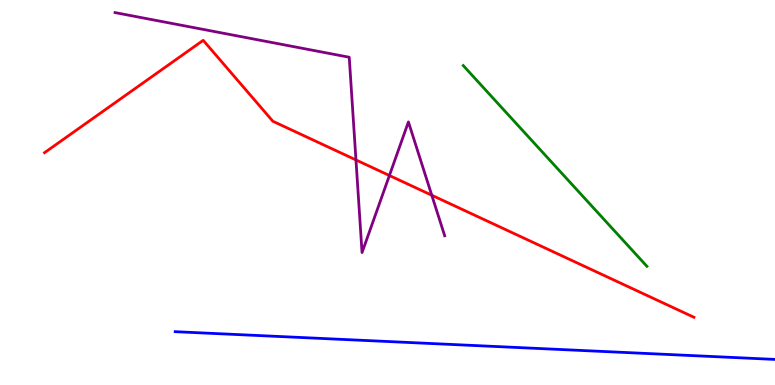[{'lines': ['blue', 'red'], 'intersections': []}, {'lines': ['green', 'red'], 'intersections': []}, {'lines': ['purple', 'red'], 'intersections': [{'x': 4.59, 'y': 5.85}, {'x': 5.02, 'y': 5.44}, {'x': 5.57, 'y': 4.93}]}, {'lines': ['blue', 'green'], 'intersections': []}, {'lines': ['blue', 'purple'], 'intersections': []}, {'lines': ['green', 'purple'], 'intersections': []}]